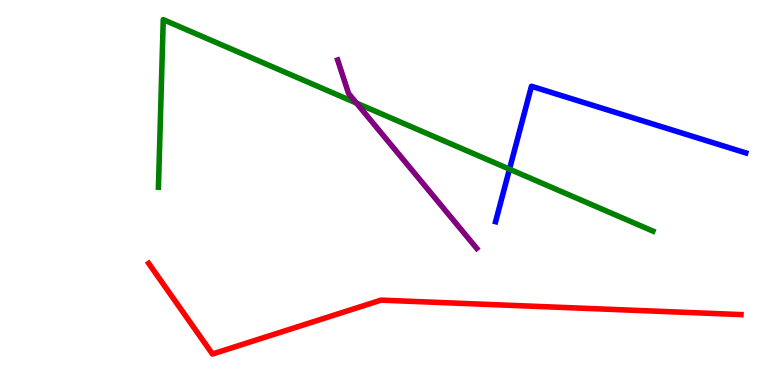[{'lines': ['blue', 'red'], 'intersections': []}, {'lines': ['green', 'red'], 'intersections': []}, {'lines': ['purple', 'red'], 'intersections': []}, {'lines': ['blue', 'green'], 'intersections': [{'x': 6.57, 'y': 5.61}]}, {'lines': ['blue', 'purple'], 'intersections': []}, {'lines': ['green', 'purple'], 'intersections': [{'x': 4.6, 'y': 7.32}]}]